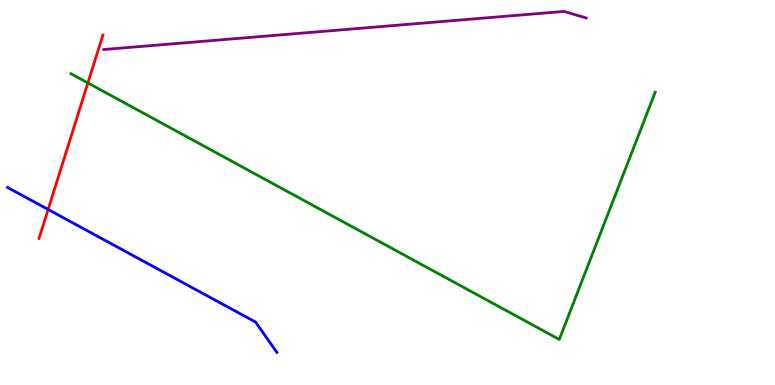[{'lines': ['blue', 'red'], 'intersections': [{'x': 0.621, 'y': 4.56}]}, {'lines': ['green', 'red'], 'intersections': [{'x': 1.13, 'y': 7.85}]}, {'lines': ['purple', 'red'], 'intersections': []}, {'lines': ['blue', 'green'], 'intersections': []}, {'lines': ['blue', 'purple'], 'intersections': []}, {'lines': ['green', 'purple'], 'intersections': []}]